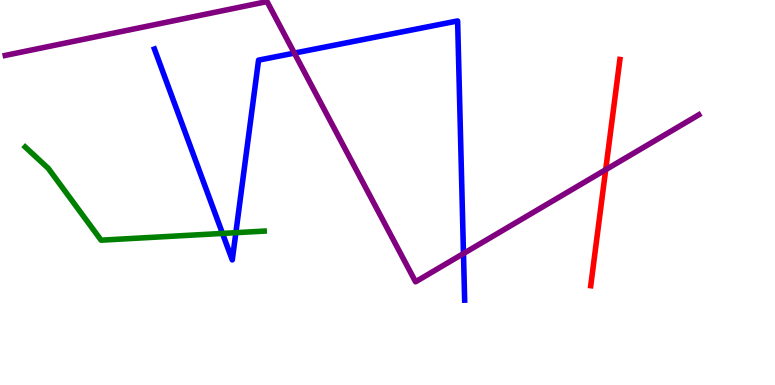[{'lines': ['blue', 'red'], 'intersections': []}, {'lines': ['green', 'red'], 'intersections': []}, {'lines': ['purple', 'red'], 'intersections': [{'x': 7.82, 'y': 5.59}]}, {'lines': ['blue', 'green'], 'intersections': [{'x': 2.87, 'y': 3.94}, {'x': 3.04, 'y': 3.96}]}, {'lines': ['blue', 'purple'], 'intersections': [{'x': 3.8, 'y': 8.62}, {'x': 5.98, 'y': 3.41}]}, {'lines': ['green', 'purple'], 'intersections': []}]